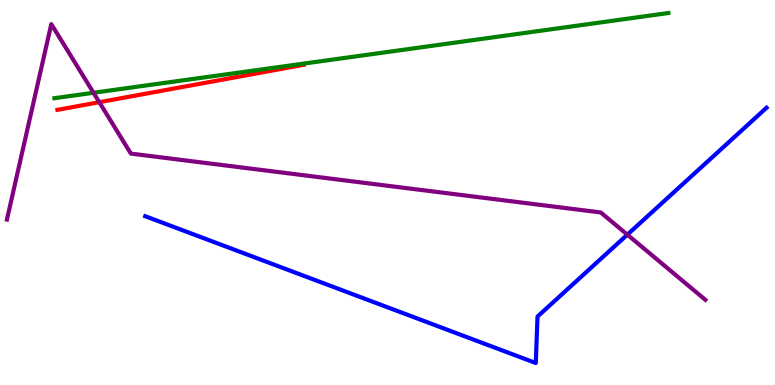[{'lines': ['blue', 'red'], 'intersections': []}, {'lines': ['green', 'red'], 'intersections': []}, {'lines': ['purple', 'red'], 'intersections': [{'x': 1.28, 'y': 7.35}]}, {'lines': ['blue', 'green'], 'intersections': []}, {'lines': ['blue', 'purple'], 'intersections': [{'x': 8.09, 'y': 3.9}]}, {'lines': ['green', 'purple'], 'intersections': [{'x': 1.21, 'y': 7.59}]}]